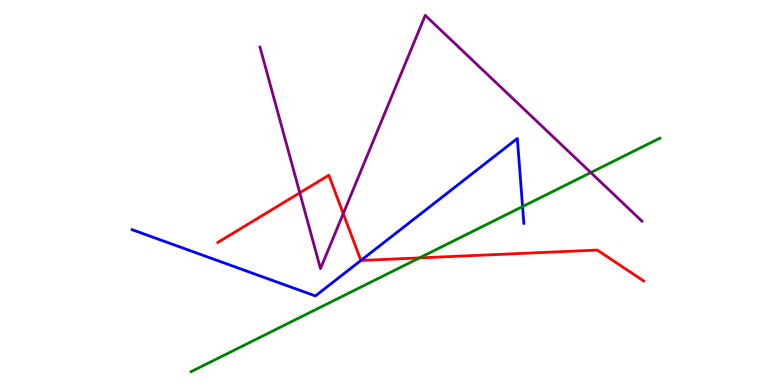[{'lines': ['blue', 'red'], 'intersections': [{'x': 4.66, 'y': 3.23}]}, {'lines': ['green', 'red'], 'intersections': [{'x': 5.41, 'y': 3.3}]}, {'lines': ['purple', 'red'], 'intersections': [{'x': 3.87, 'y': 4.99}, {'x': 4.43, 'y': 4.45}]}, {'lines': ['blue', 'green'], 'intersections': [{'x': 6.74, 'y': 4.63}]}, {'lines': ['blue', 'purple'], 'intersections': []}, {'lines': ['green', 'purple'], 'intersections': [{'x': 7.62, 'y': 5.52}]}]